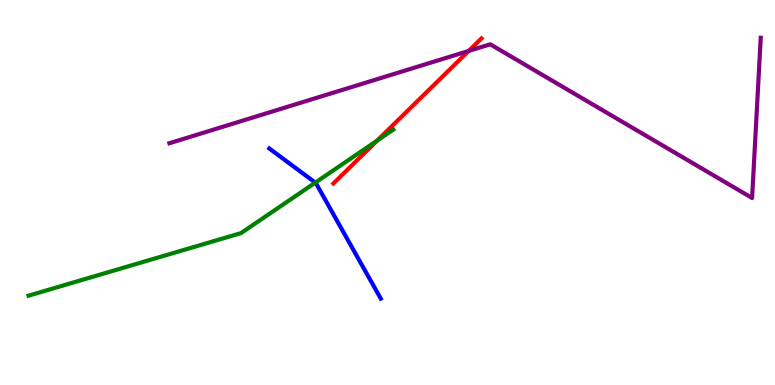[{'lines': ['blue', 'red'], 'intersections': []}, {'lines': ['green', 'red'], 'intersections': [{'x': 4.87, 'y': 6.35}]}, {'lines': ['purple', 'red'], 'intersections': [{'x': 6.05, 'y': 8.68}]}, {'lines': ['blue', 'green'], 'intersections': [{'x': 4.07, 'y': 5.26}]}, {'lines': ['blue', 'purple'], 'intersections': []}, {'lines': ['green', 'purple'], 'intersections': []}]